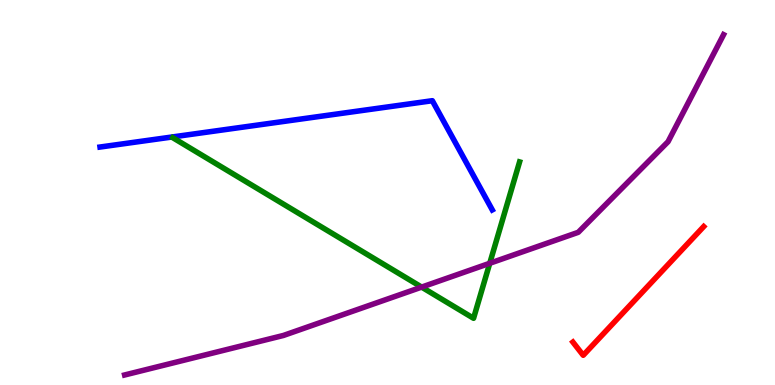[{'lines': ['blue', 'red'], 'intersections': []}, {'lines': ['green', 'red'], 'intersections': []}, {'lines': ['purple', 'red'], 'intersections': []}, {'lines': ['blue', 'green'], 'intersections': []}, {'lines': ['blue', 'purple'], 'intersections': []}, {'lines': ['green', 'purple'], 'intersections': [{'x': 5.44, 'y': 2.54}, {'x': 6.32, 'y': 3.16}]}]